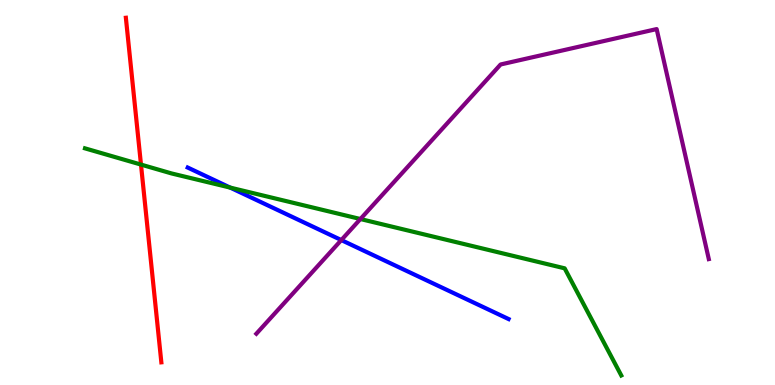[{'lines': ['blue', 'red'], 'intersections': []}, {'lines': ['green', 'red'], 'intersections': [{'x': 1.82, 'y': 5.73}]}, {'lines': ['purple', 'red'], 'intersections': []}, {'lines': ['blue', 'green'], 'intersections': [{'x': 2.97, 'y': 5.13}]}, {'lines': ['blue', 'purple'], 'intersections': [{'x': 4.4, 'y': 3.76}]}, {'lines': ['green', 'purple'], 'intersections': [{'x': 4.65, 'y': 4.31}]}]